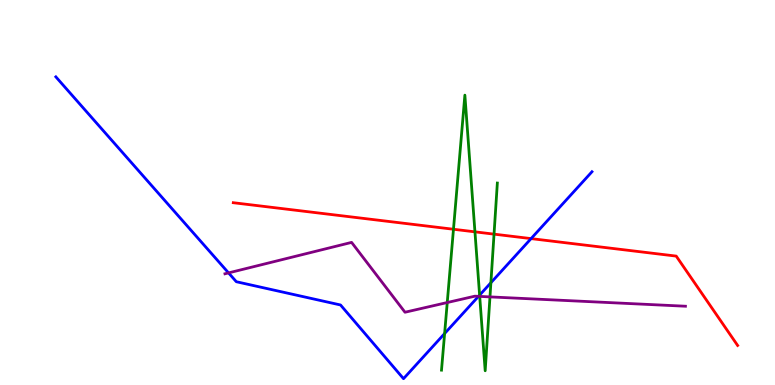[{'lines': ['blue', 'red'], 'intersections': [{'x': 6.85, 'y': 3.8}]}, {'lines': ['green', 'red'], 'intersections': [{'x': 5.85, 'y': 4.05}, {'x': 6.13, 'y': 3.98}, {'x': 6.37, 'y': 3.92}]}, {'lines': ['purple', 'red'], 'intersections': []}, {'lines': ['blue', 'green'], 'intersections': [{'x': 5.74, 'y': 1.34}, {'x': 6.19, 'y': 2.33}, {'x': 6.33, 'y': 2.66}]}, {'lines': ['blue', 'purple'], 'intersections': [{'x': 2.95, 'y': 2.91}, {'x': 6.17, 'y': 2.3}]}, {'lines': ['green', 'purple'], 'intersections': [{'x': 5.77, 'y': 2.14}, {'x': 6.19, 'y': 2.3}, {'x': 6.32, 'y': 2.29}]}]